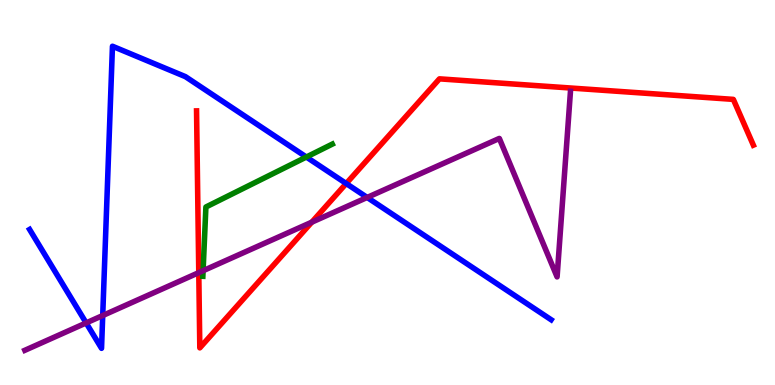[{'lines': ['blue', 'red'], 'intersections': [{'x': 4.47, 'y': 5.23}]}, {'lines': ['green', 'red'], 'intersections': []}, {'lines': ['purple', 'red'], 'intersections': [{'x': 2.56, 'y': 2.92}, {'x': 4.02, 'y': 4.23}]}, {'lines': ['blue', 'green'], 'intersections': [{'x': 3.95, 'y': 5.92}]}, {'lines': ['blue', 'purple'], 'intersections': [{'x': 1.11, 'y': 1.61}, {'x': 1.33, 'y': 1.8}, {'x': 4.74, 'y': 4.87}]}, {'lines': ['green', 'purple'], 'intersections': [{'x': 2.62, 'y': 2.97}]}]